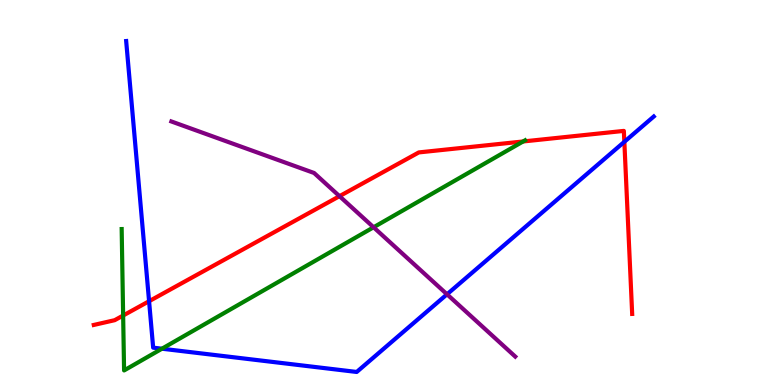[{'lines': ['blue', 'red'], 'intersections': [{'x': 1.92, 'y': 2.18}, {'x': 8.06, 'y': 6.32}]}, {'lines': ['green', 'red'], 'intersections': [{'x': 1.59, 'y': 1.8}, {'x': 6.75, 'y': 6.33}]}, {'lines': ['purple', 'red'], 'intersections': [{'x': 4.38, 'y': 4.9}]}, {'lines': ['blue', 'green'], 'intersections': [{'x': 2.09, 'y': 0.943}]}, {'lines': ['blue', 'purple'], 'intersections': [{'x': 5.77, 'y': 2.36}]}, {'lines': ['green', 'purple'], 'intersections': [{'x': 4.82, 'y': 4.1}]}]